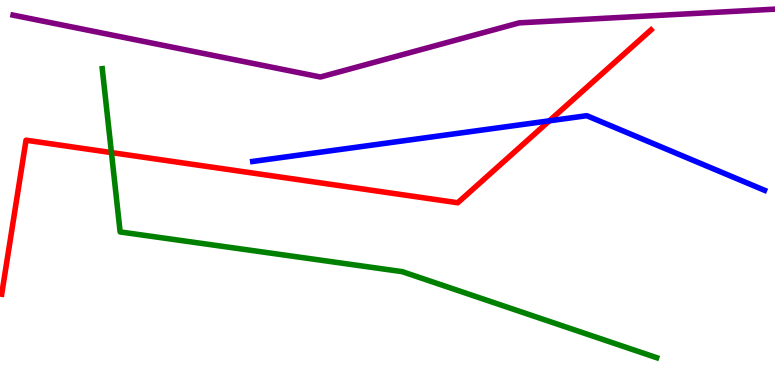[{'lines': ['blue', 'red'], 'intersections': [{'x': 7.09, 'y': 6.86}]}, {'lines': ['green', 'red'], 'intersections': [{'x': 1.44, 'y': 6.04}]}, {'lines': ['purple', 'red'], 'intersections': []}, {'lines': ['blue', 'green'], 'intersections': []}, {'lines': ['blue', 'purple'], 'intersections': []}, {'lines': ['green', 'purple'], 'intersections': []}]